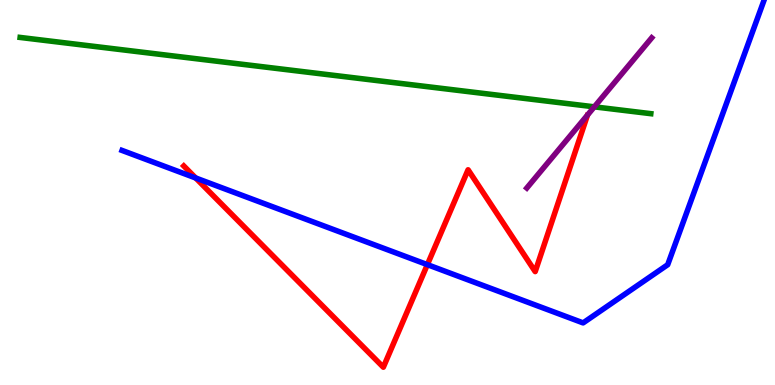[{'lines': ['blue', 'red'], 'intersections': [{'x': 2.52, 'y': 5.38}, {'x': 5.51, 'y': 3.13}]}, {'lines': ['green', 'red'], 'intersections': []}, {'lines': ['purple', 'red'], 'intersections': []}, {'lines': ['blue', 'green'], 'intersections': []}, {'lines': ['blue', 'purple'], 'intersections': []}, {'lines': ['green', 'purple'], 'intersections': [{'x': 7.67, 'y': 7.22}]}]